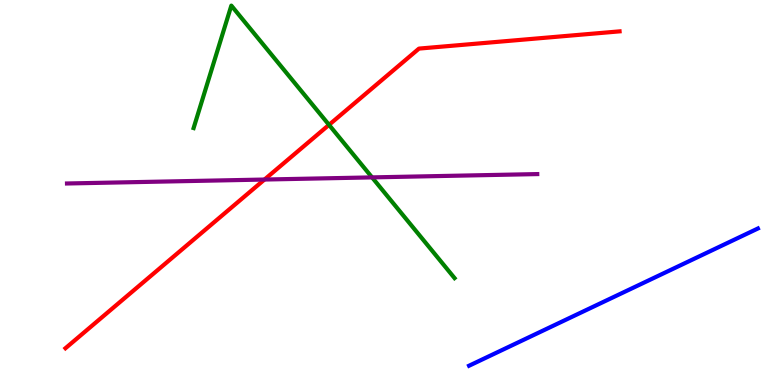[{'lines': ['blue', 'red'], 'intersections': []}, {'lines': ['green', 'red'], 'intersections': [{'x': 4.25, 'y': 6.76}]}, {'lines': ['purple', 'red'], 'intersections': [{'x': 3.41, 'y': 5.34}]}, {'lines': ['blue', 'green'], 'intersections': []}, {'lines': ['blue', 'purple'], 'intersections': []}, {'lines': ['green', 'purple'], 'intersections': [{'x': 4.8, 'y': 5.39}]}]